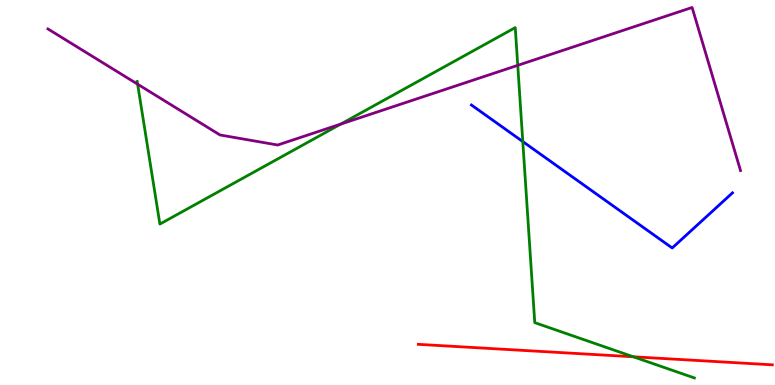[{'lines': ['blue', 'red'], 'intersections': []}, {'lines': ['green', 'red'], 'intersections': [{'x': 8.17, 'y': 0.733}]}, {'lines': ['purple', 'red'], 'intersections': []}, {'lines': ['blue', 'green'], 'intersections': [{'x': 6.75, 'y': 6.32}]}, {'lines': ['blue', 'purple'], 'intersections': []}, {'lines': ['green', 'purple'], 'intersections': [{'x': 1.78, 'y': 7.81}, {'x': 4.4, 'y': 6.78}, {'x': 6.68, 'y': 8.3}]}]